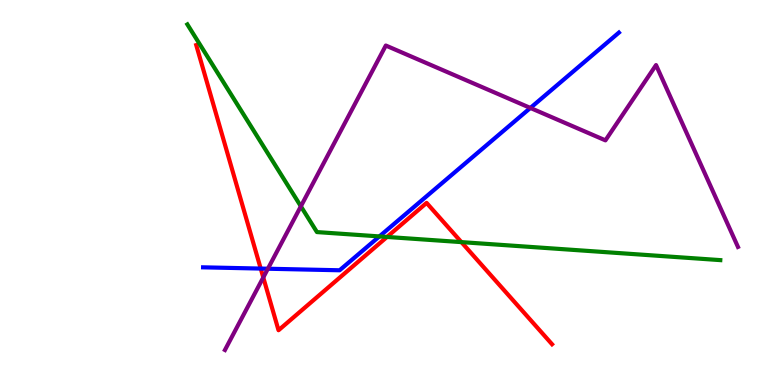[{'lines': ['blue', 'red'], 'intersections': [{'x': 3.36, 'y': 3.02}]}, {'lines': ['green', 'red'], 'intersections': [{'x': 4.99, 'y': 3.85}, {'x': 5.95, 'y': 3.71}]}, {'lines': ['purple', 'red'], 'intersections': [{'x': 3.4, 'y': 2.79}]}, {'lines': ['blue', 'green'], 'intersections': [{'x': 4.9, 'y': 3.86}]}, {'lines': ['blue', 'purple'], 'intersections': [{'x': 3.46, 'y': 3.02}, {'x': 6.84, 'y': 7.2}]}, {'lines': ['green', 'purple'], 'intersections': [{'x': 3.88, 'y': 4.64}]}]